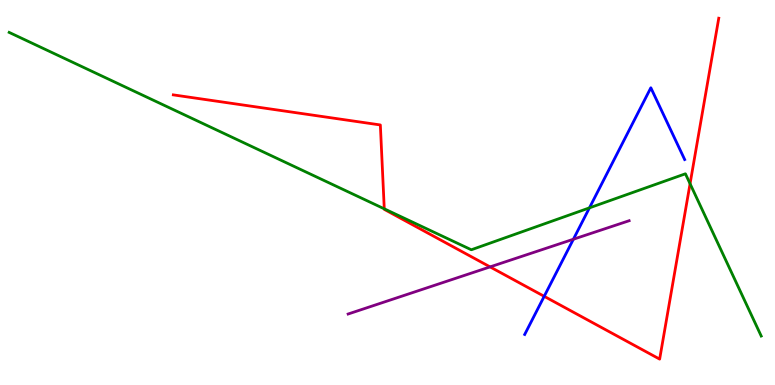[{'lines': ['blue', 'red'], 'intersections': [{'x': 7.02, 'y': 2.3}]}, {'lines': ['green', 'red'], 'intersections': [{'x': 4.96, 'y': 4.58}, {'x': 8.9, 'y': 5.23}]}, {'lines': ['purple', 'red'], 'intersections': [{'x': 6.32, 'y': 3.07}]}, {'lines': ['blue', 'green'], 'intersections': [{'x': 7.61, 'y': 4.6}]}, {'lines': ['blue', 'purple'], 'intersections': [{'x': 7.4, 'y': 3.79}]}, {'lines': ['green', 'purple'], 'intersections': []}]